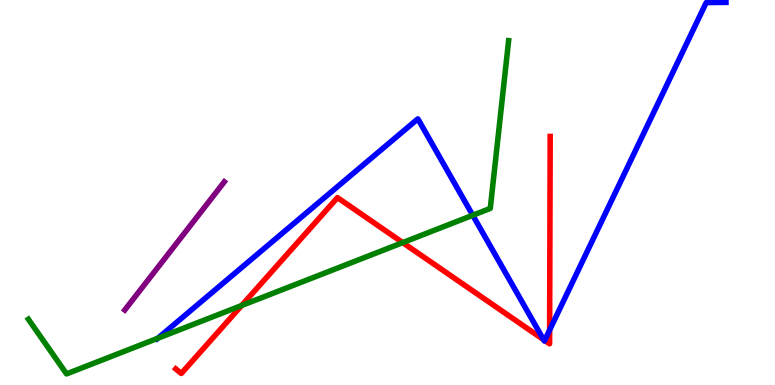[{'lines': ['blue', 'red'], 'intersections': [{'x': 7.01, 'y': 1.18}, {'x': 7.03, 'y': 1.16}, {'x': 7.09, 'y': 1.43}]}, {'lines': ['green', 'red'], 'intersections': [{'x': 3.12, 'y': 2.06}, {'x': 5.2, 'y': 3.7}]}, {'lines': ['purple', 'red'], 'intersections': []}, {'lines': ['blue', 'green'], 'intersections': [{'x': 2.04, 'y': 1.21}, {'x': 6.1, 'y': 4.41}]}, {'lines': ['blue', 'purple'], 'intersections': []}, {'lines': ['green', 'purple'], 'intersections': []}]